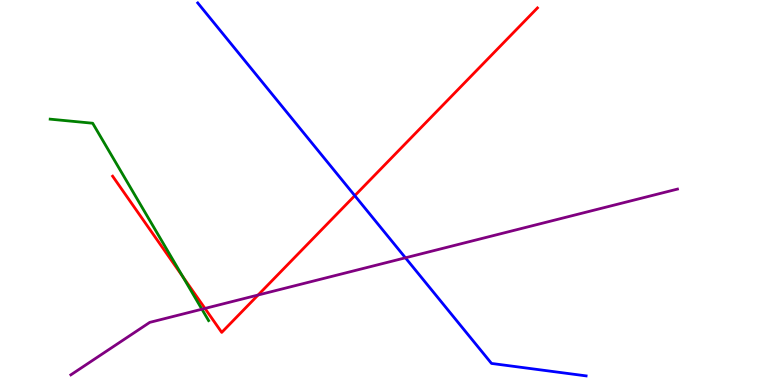[{'lines': ['blue', 'red'], 'intersections': [{'x': 4.58, 'y': 4.92}]}, {'lines': ['green', 'red'], 'intersections': [{'x': 2.36, 'y': 2.82}]}, {'lines': ['purple', 'red'], 'intersections': [{'x': 2.64, 'y': 1.99}, {'x': 3.33, 'y': 2.34}]}, {'lines': ['blue', 'green'], 'intersections': []}, {'lines': ['blue', 'purple'], 'intersections': [{'x': 5.23, 'y': 3.3}]}, {'lines': ['green', 'purple'], 'intersections': [{'x': 2.61, 'y': 1.97}]}]